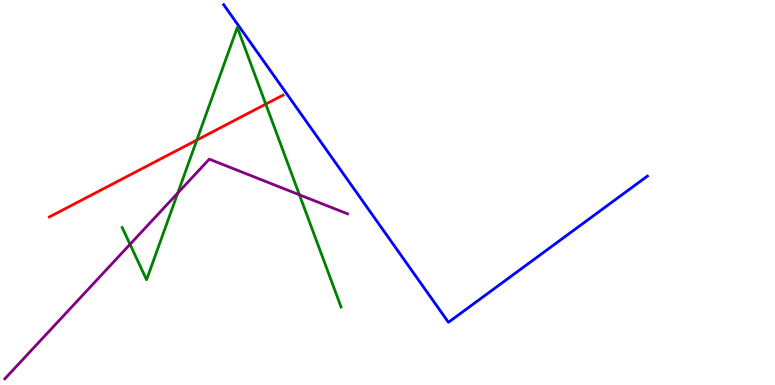[{'lines': ['blue', 'red'], 'intersections': []}, {'lines': ['green', 'red'], 'intersections': [{'x': 2.54, 'y': 6.36}, {'x': 3.43, 'y': 7.3}]}, {'lines': ['purple', 'red'], 'intersections': []}, {'lines': ['blue', 'green'], 'intersections': []}, {'lines': ['blue', 'purple'], 'intersections': []}, {'lines': ['green', 'purple'], 'intersections': [{'x': 1.68, 'y': 3.65}, {'x': 2.29, 'y': 4.99}, {'x': 3.86, 'y': 4.94}]}]